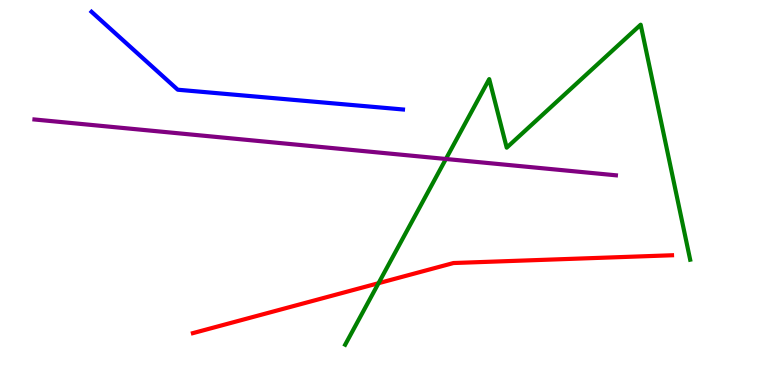[{'lines': ['blue', 'red'], 'intersections': []}, {'lines': ['green', 'red'], 'intersections': [{'x': 4.88, 'y': 2.64}]}, {'lines': ['purple', 'red'], 'intersections': []}, {'lines': ['blue', 'green'], 'intersections': []}, {'lines': ['blue', 'purple'], 'intersections': []}, {'lines': ['green', 'purple'], 'intersections': [{'x': 5.75, 'y': 5.87}]}]